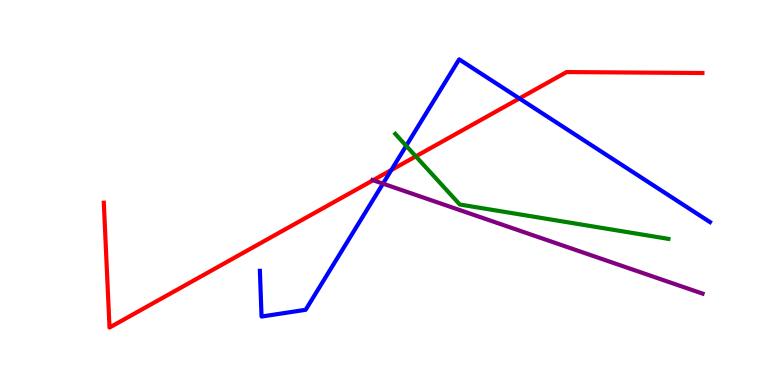[{'lines': ['blue', 'red'], 'intersections': [{'x': 5.05, 'y': 5.58}, {'x': 6.7, 'y': 7.44}]}, {'lines': ['green', 'red'], 'intersections': [{'x': 5.37, 'y': 5.94}]}, {'lines': ['purple', 'red'], 'intersections': [{'x': 4.81, 'y': 5.32}]}, {'lines': ['blue', 'green'], 'intersections': [{'x': 5.24, 'y': 6.21}]}, {'lines': ['blue', 'purple'], 'intersections': [{'x': 4.94, 'y': 5.23}]}, {'lines': ['green', 'purple'], 'intersections': []}]